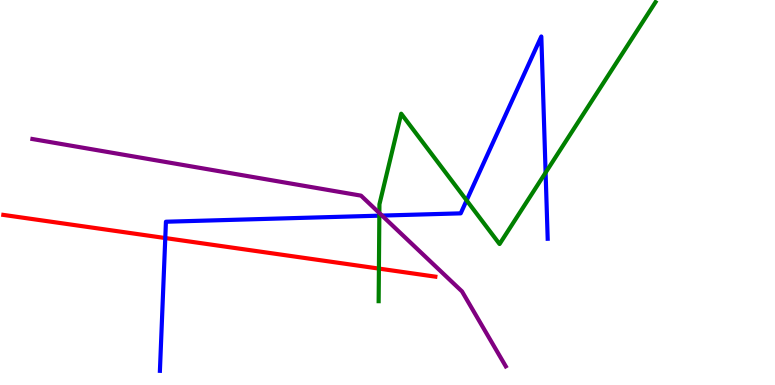[{'lines': ['blue', 'red'], 'intersections': [{'x': 2.13, 'y': 3.82}]}, {'lines': ['green', 'red'], 'intersections': [{'x': 4.89, 'y': 3.02}]}, {'lines': ['purple', 'red'], 'intersections': []}, {'lines': ['blue', 'green'], 'intersections': [{'x': 4.89, 'y': 4.4}, {'x': 6.02, 'y': 4.8}, {'x': 7.04, 'y': 5.52}]}, {'lines': ['blue', 'purple'], 'intersections': [{'x': 4.93, 'y': 4.4}]}, {'lines': ['green', 'purple'], 'intersections': [{'x': 4.89, 'y': 4.47}]}]